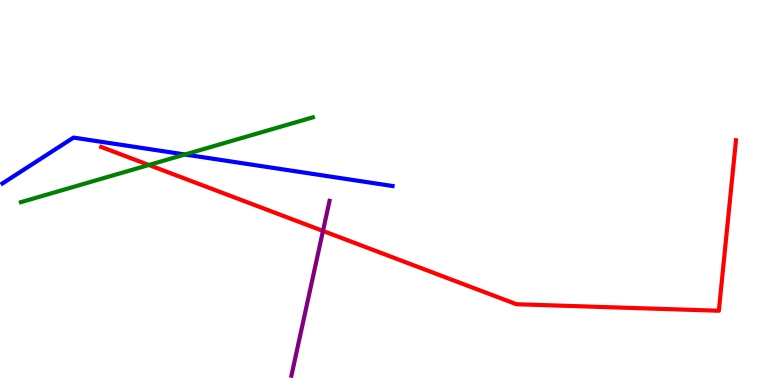[{'lines': ['blue', 'red'], 'intersections': []}, {'lines': ['green', 'red'], 'intersections': [{'x': 1.92, 'y': 5.71}]}, {'lines': ['purple', 'red'], 'intersections': [{'x': 4.17, 'y': 4.0}]}, {'lines': ['blue', 'green'], 'intersections': [{'x': 2.39, 'y': 5.99}]}, {'lines': ['blue', 'purple'], 'intersections': []}, {'lines': ['green', 'purple'], 'intersections': []}]